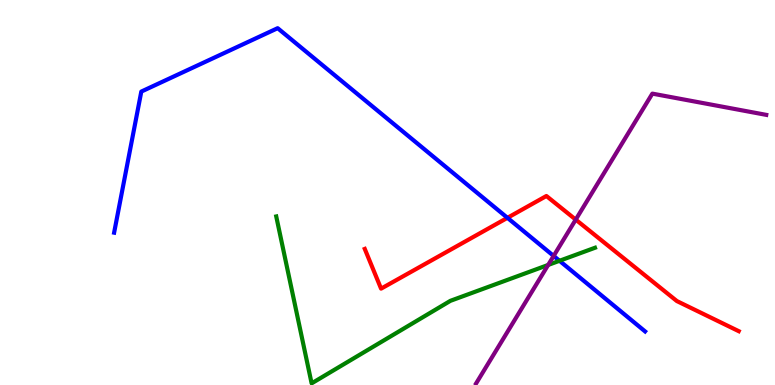[{'lines': ['blue', 'red'], 'intersections': [{'x': 6.55, 'y': 4.34}]}, {'lines': ['green', 'red'], 'intersections': []}, {'lines': ['purple', 'red'], 'intersections': [{'x': 7.43, 'y': 4.3}]}, {'lines': ['blue', 'green'], 'intersections': [{'x': 7.22, 'y': 3.23}]}, {'lines': ['blue', 'purple'], 'intersections': [{'x': 7.14, 'y': 3.35}]}, {'lines': ['green', 'purple'], 'intersections': [{'x': 7.07, 'y': 3.12}]}]